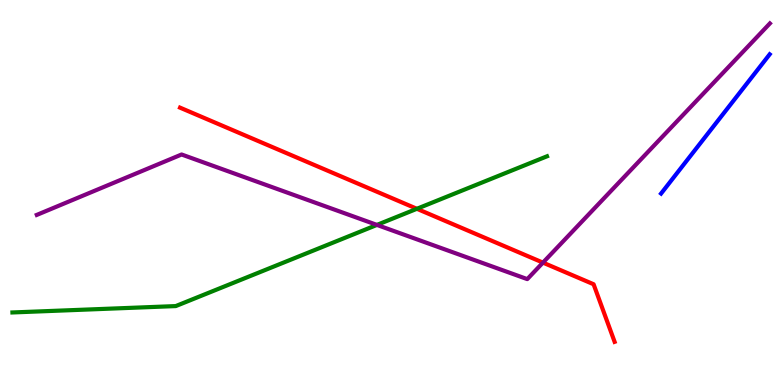[{'lines': ['blue', 'red'], 'intersections': []}, {'lines': ['green', 'red'], 'intersections': [{'x': 5.38, 'y': 4.58}]}, {'lines': ['purple', 'red'], 'intersections': [{'x': 7.01, 'y': 3.18}]}, {'lines': ['blue', 'green'], 'intersections': []}, {'lines': ['blue', 'purple'], 'intersections': []}, {'lines': ['green', 'purple'], 'intersections': [{'x': 4.86, 'y': 4.16}]}]